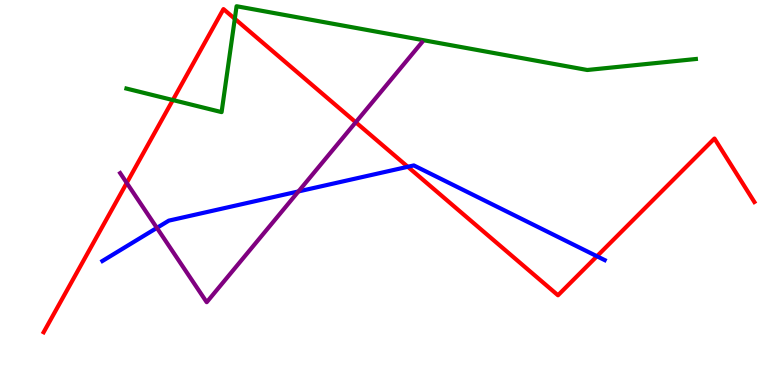[{'lines': ['blue', 'red'], 'intersections': [{'x': 5.26, 'y': 5.67}, {'x': 7.7, 'y': 3.34}]}, {'lines': ['green', 'red'], 'intersections': [{'x': 2.23, 'y': 7.4}, {'x': 3.03, 'y': 9.51}]}, {'lines': ['purple', 'red'], 'intersections': [{'x': 1.64, 'y': 5.25}, {'x': 4.59, 'y': 6.82}]}, {'lines': ['blue', 'green'], 'intersections': []}, {'lines': ['blue', 'purple'], 'intersections': [{'x': 2.02, 'y': 4.08}, {'x': 3.85, 'y': 5.03}]}, {'lines': ['green', 'purple'], 'intersections': []}]